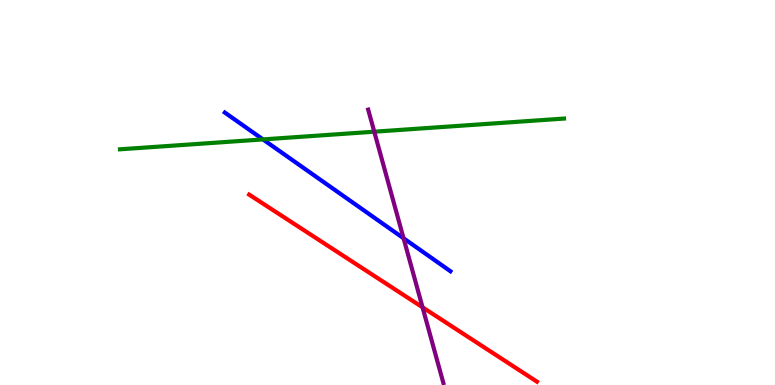[{'lines': ['blue', 'red'], 'intersections': []}, {'lines': ['green', 'red'], 'intersections': []}, {'lines': ['purple', 'red'], 'intersections': [{'x': 5.45, 'y': 2.02}]}, {'lines': ['blue', 'green'], 'intersections': [{'x': 3.39, 'y': 6.38}]}, {'lines': ['blue', 'purple'], 'intersections': [{'x': 5.21, 'y': 3.81}]}, {'lines': ['green', 'purple'], 'intersections': [{'x': 4.83, 'y': 6.58}]}]